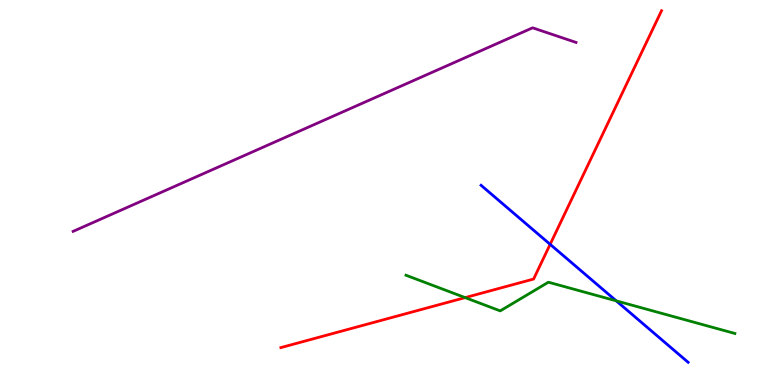[{'lines': ['blue', 'red'], 'intersections': [{'x': 7.1, 'y': 3.65}]}, {'lines': ['green', 'red'], 'intersections': [{'x': 6.0, 'y': 2.27}]}, {'lines': ['purple', 'red'], 'intersections': []}, {'lines': ['blue', 'green'], 'intersections': [{'x': 7.95, 'y': 2.19}]}, {'lines': ['blue', 'purple'], 'intersections': []}, {'lines': ['green', 'purple'], 'intersections': []}]